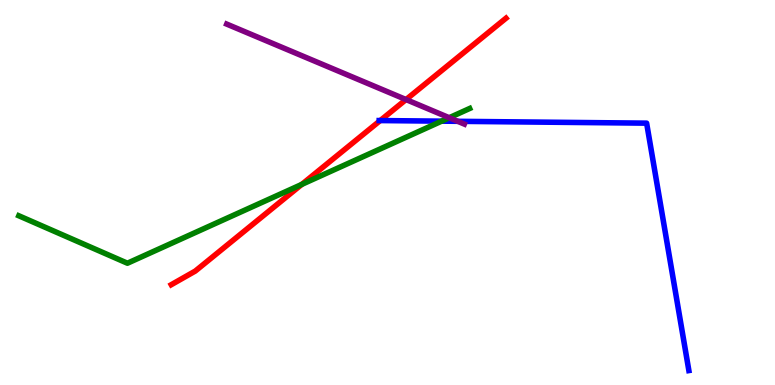[{'lines': ['blue', 'red'], 'intersections': [{'x': 4.91, 'y': 6.87}]}, {'lines': ['green', 'red'], 'intersections': [{'x': 3.89, 'y': 5.21}]}, {'lines': ['purple', 'red'], 'intersections': [{'x': 5.24, 'y': 7.41}]}, {'lines': ['blue', 'green'], 'intersections': [{'x': 5.7, 'y': 6.85}]}, {'lines': ['blue', 'purple'], 'intersections': [{'x': 5.91, 'y': 6.85}]}, {'lines': ['green', 'purple'], 'intersections': [{'x': 5.8, 'y': 6.94}]}]